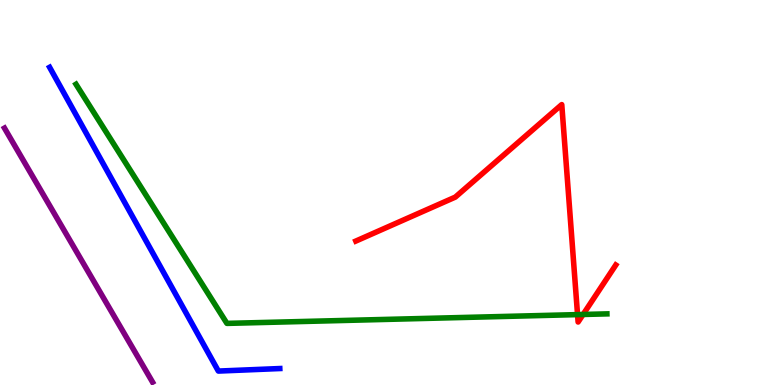[{'lines': ['blue', 'red'], 'intersections': []}, {'lines': ['green', 'red'], 'intersections': [{'x': 7.45, 'y': 1.83}, {'x': 7.52, 'y': 1.83}]}, {'lines': ['purple', 'red'], 'intersections': []}, {'lines': ['blue', 'green'], 'intersections': []}, {'lines': ['blue', 'purple'], 'intersections': []}, {'lines': ['green', 'purple'], 'intersections': []}]